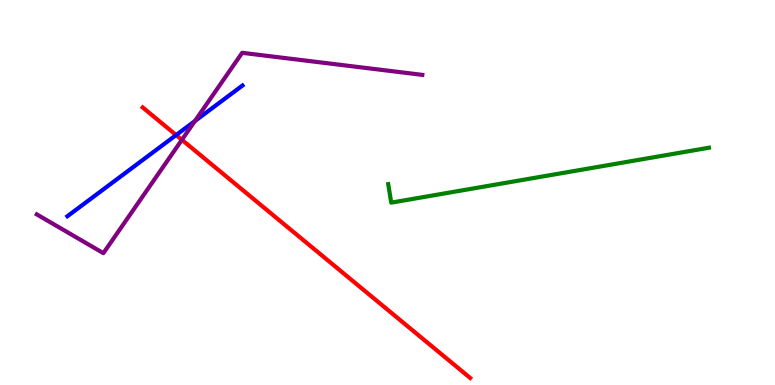[{'lines': ['blue', 'red'], 'intersections': [{'x': 2.27, 'y': 6.49}]}, {'lines': ['green', 'red'], 'intersections': []}, {'lines': ['purple', 'red'], 'intersections': [{'x': 2.35, 'y': 6.37}]}, {'lines': ['blue', 'green'], 'intersections': []}, {'lines': ['blue', 'purple'], 'intersections': [{'x': 2.51, 'y': 6.86}]}, {'lines': ['green', 'purple'], 'intersections': []}]